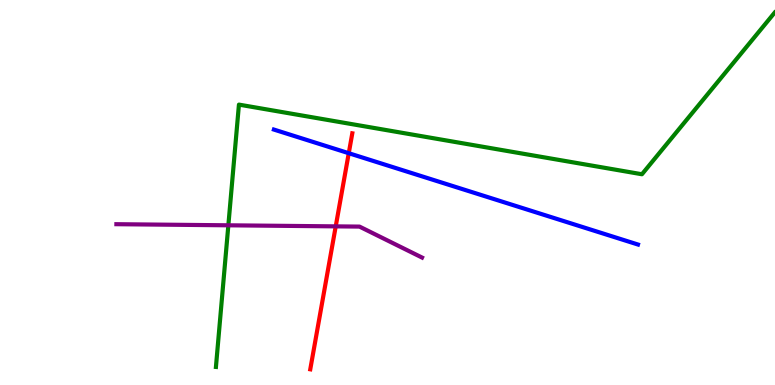[{'lines': ['blue', 'red'], 'intersections': [{'x': 4.5, 'y': 6.02}]}, {'lines': ['green', 'red'], 'intersections': []}, {'lines': ['purple', 'red'], 'intersections': [{'x': 4.33, 'y': 4.12}]}, {'lines': ['blue', 'green'], 'intersections': []}, {'lines': ['blue', 'purple'], 'intersections': []}, {'lines': ['green', 'purple'], 'intersections': [{'x': 2.95, 'y': 4.15}]}]